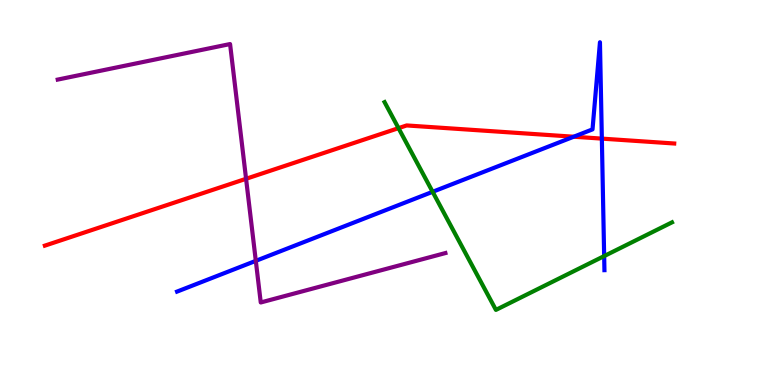[{'lines': ['blue', 'red'], 'intersections': [{'x': 7.4, 'y': 6.45}, {'x': 7.77, 'y': 6.4}]}, {'lines': ['green', 'red'], 'intersections': [{'x': 5.14, 'y': 6.67}]}, {'lines': ['purple', 'red'], 'intersections': [{'x': 3.18, 'y': 5.36}]}, {'lines': ['blue', 'green'], 'intersections': [{'x': 5.58, 'y': 5.02}, {'x': 7.8, 'y': 3.35}]}, {'lines': ['blue', 'purple'], 'intersections': [{'x': 3.3, 'y': 3.22}]}, {'lines': ['green', 'purple'], 'intersections': []}]